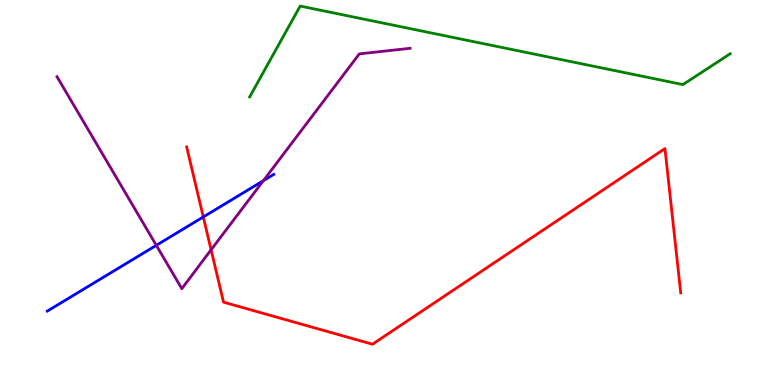[{'lines': ['blue', 'red'], 'intersections': [{'x': 2.62, 'y': 4.36}]}, {'lines': ['green', 'red'], 'intersections': []}, {'lines': ['purple', 'red'], 'intersections': [{'x': 2.72, 'y': 3.51}]}, {'lines': ['blue', 'green'], 'intersections': []}, {'lines': ['blue', 'purple'], 'intersections': [{'x': 2.02, 'y': 3.63}, {'x': 3.4, 'y': 5.31}]}, {'lines': ['green', 'purple'], 'intersections': []}]